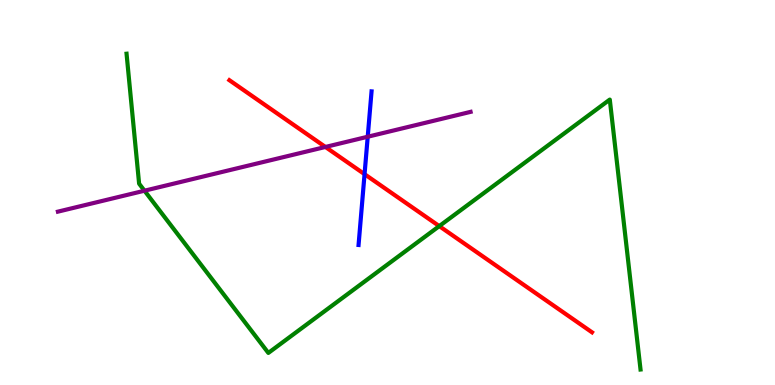[{'lines': ['blue', 'red'], 'intersections': [{'x': 4.7, 'y': 5.48}]}, {'lines': ['green', 'red'], 'intersections': [{'x': 5.67, 'y': 4.13}]}, {'lines': ['purple', 'red'], 'intersections': [{'x': 4.2, 'y': 6.18}]}, {'lines': ['blue', 'green'], 'intersections': []}, {'lines': ['blue', 'purple'], 'intersections': [{'x': 4.74, 'y': 6.45}]}, {'lines': ['green', 'purple'], 'intersections': [{'x': 1.86, 'y': 5.05}]}]